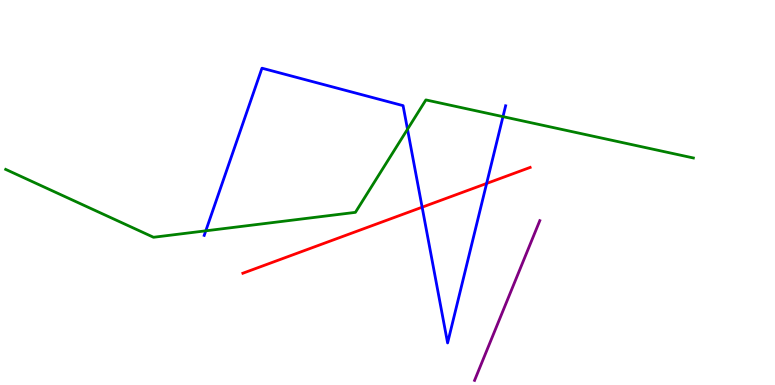[{'lines': ['blue', 'red'], 'intersections': [{'x': 5.45, 'y': 4.62}, {'x': 6.28, 'y': 5.23}]}, {'lines': ['green', 'red'], 'intersections': []}, {'lines': ['purple', 'red'], 'intersections': []}, {'lines': ['blue', 'green'], 'intersections': [{'x': 2.66, 'y': 4.0}, {'x': 5.26, 'y': 6.64}, {'x': 6.49, 'y': 6.97}]}, {'lines': ['blue', 'purple'], 'intersections': []}, {'lines': ['green', 'purple'], 'intersections': []}]